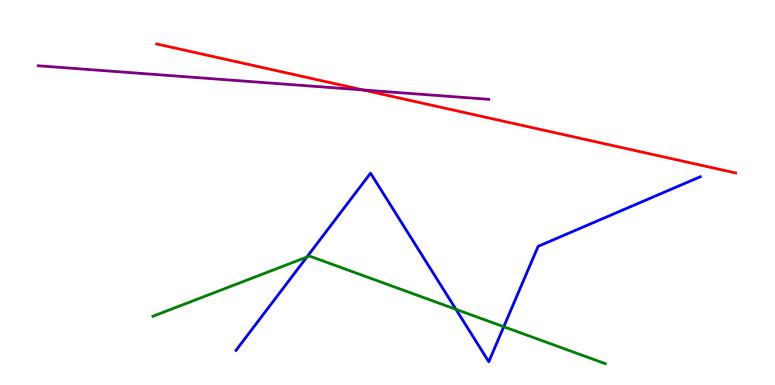[{'lines': ['blue', 'red'], 'intersections': []}, {'lines': ['green', 'red'], 'intersections': []}, {'lines': ['purple', 'red'], 'intersections': [{'x': 4.69, 'y': 7.66}]}, {'lines': ['blue', 'green'], 'intersections': [{'x': 3.96, 'y': 3.32}, {'x': 5.88, 'y': 1.97}, {'x': 6.5, 'y': 1.51}]}, {'lines': ['blue', 'purple'], 'intersections': []}, {'lines': ['green', 'purple'], 'intersections': []}]